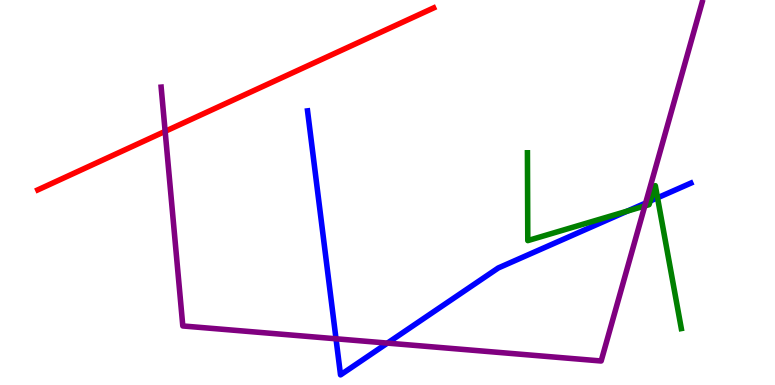[{'lines': ['blue', 'red'], 'intersections': []}, {'lines': ['green', 'red'], 'intersections': []}, {'lines': ['purple', 'red'], 'intersections': [{'x': 2.13, 'y': 6.59}]}, {'lines': ['blue', 'green'], 'intersections': [{'x': 8.09, 'y': 4.52}, {'x': 8.39, 'y': 4.78}, {'x': 8.48, 'y': 4.86}]}, {'lines': ['blue', 'purple'], 'intersections': [{'x': 4.34, 'y': 1.2}, {'x': 5.0, 'y': 1.09}, {'x': 8.33, 'y': 4.73}]}, {'lines': ['green', 'purple'], 'intersections': [{'x': 8.32, 'y': 4.65}]}]